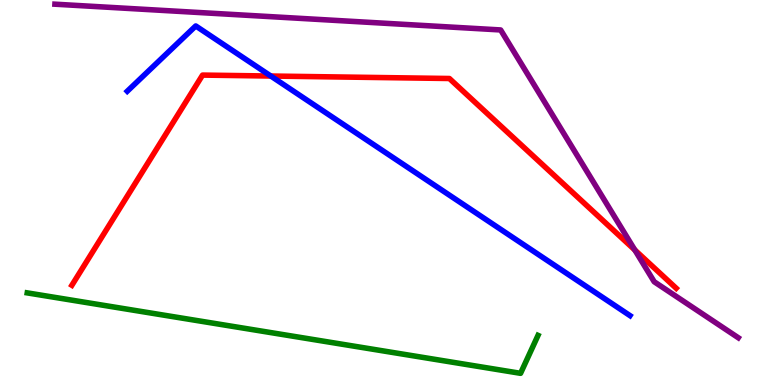[{'lines': ['blue', 'red'], 'intersections': [{'x': 3.49, 'y': 8.03}]}, {'lines': ['green', 'red'], 'intersections': []}, {'lines': ['purple', 'red'], 'intersections': [{'x': 8.19, 'y': 3.51}]}, {'lines': ['blue', 'green'], 'intersections': []}, {'lines': ['blue', 'purple'], 'intersections': []}, {'lines': ['green', 'purple'], 'intersections': []}]